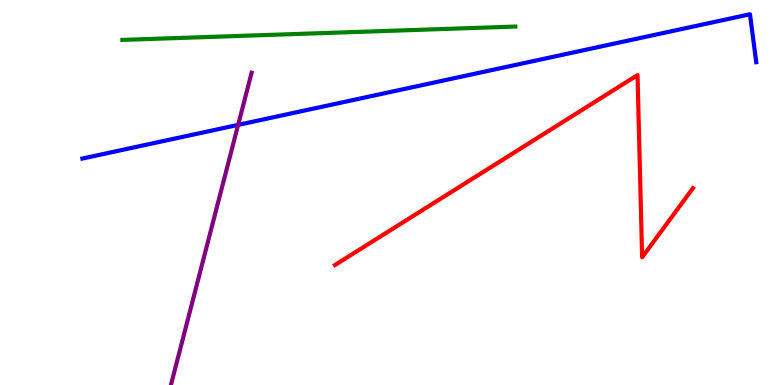[{'lines': ['blue', 'red'], 'intersections': []}, {'lines': ['green', 'red'], 'intersections': []}, {'lines': ['purple', 'red'], 'intersections': []}, {'lines': ['blue', 'green'], 'intersections': []}, {'lines': ['blue', 'purple'], 'intersections': [{'x': 3.07, 'y': 6.76}]}, {'lines': ['green', 'purple'], 'intersections': []}]